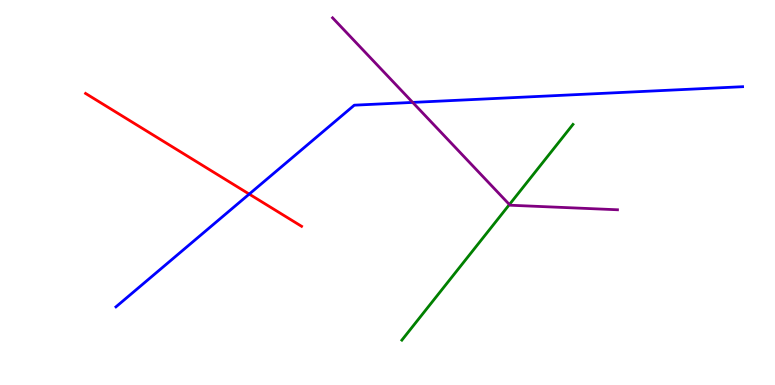[{'lines': ['blue', 'red'], 'intersections': [{'x': 3.22, 'y': 4.96}]}, {'lines': ['green', 'red'], 'intersections': []}, {'lines': ['purple', 'red'], 'intersections': []}, {'lines': ['blue', 'green'], 'intersections': []}, {'lines': ['blue', 'purple'], 'intersections': [{'x': 5.32, 'y': 7.34}]}, {'lines': ['green', 'purple'], 'intersections': [{'x': 6.57, 'y': 4.69}]}]